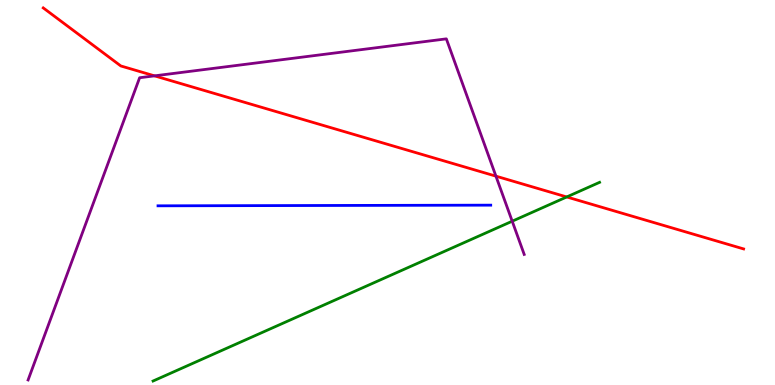[{'lines': ['blue', 'red'], 'intersections': []}, {'lines': ['green', 'red'], 'intersections': [{'x': 7.31, 'y': 4.88}]}, {'lines': ['purple', 'red'], 'intersections': [{'x': 1.99, 'y': 8.03}, {'x': 6.4, 'y': 5.42}]}, {'lines': ['blue', 'green'], 'intersections': []}, {'lines': ['blue', 'purple'], 'intersections': []}, {'lines': ['green', 'purple'], 'intersections': [{'x': 6.61, 'y': 4.25}]}]